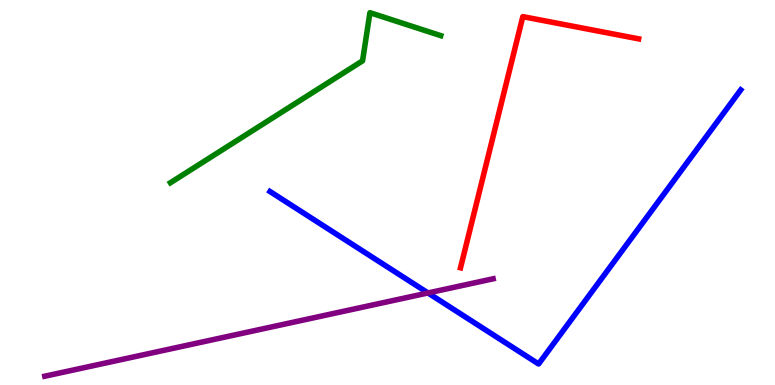[{'lines': ['blue', 'red'], 'intersections': []}, {'lines': ['green', 'red'], 'intersections': []}, {'lines': ['purple', 'red'], 'intersections': []}, {'lines': ['blue', 'green'], 'intersections': []}, {'lines': ['blue', 'purple'], 'intersections': [{'x': 5.52, 'y': 2.39}]}, {'lines': ['green', 'purple'], 'intersections': []}]